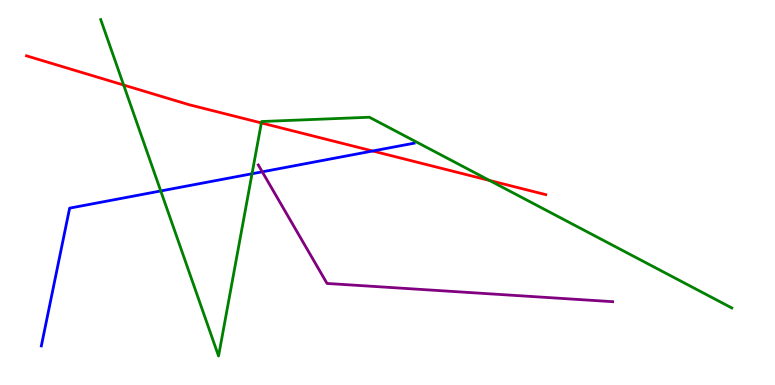[{'lines': ['blue', 'red'], 'intersections': [{'x': 4.81, 'y': 6.08}]}, {'lines': ['green', 'red'], 'intersections': [{'x': 1.6, 'y': 7.79}, {'x': 3.37, 'y': 6.81}, {'x': 6.32, 'y': 5.31}]}, {'lines': ['purple', 'red'], 'intersections': []}, {'lines': ['blue', 'green'], 'intersections': [{'x': 2.07, 'y': 5.04}, {'x': 3.25, 'y': 5.49}]}, {'lines': ['blue', 'purple'], 'intersections': [{'x': 3.38, 'y': 5.54}]}, {'lines': ['green', 'purple'], 'intersections': []}]